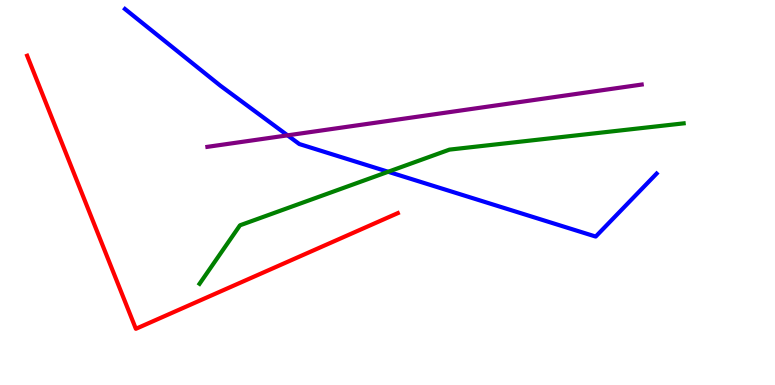[{'lines': ['blue', 'red'], 'intersections': []}, {'lines': ['green', 'red'], 'intersections': []}, {'lines': ['purple', 'red'], 'intersections': []}, {'lines': ['blue', 'green'], 'intersections': [{'x': 5.01, 'y': 5.54}]}, {'lines': ['blue', 'purple'], 'intersections': [{'x': 3.71, 'y': 6.48}]}, {'lines': ['green', 'purple'], 'intersections': []}]